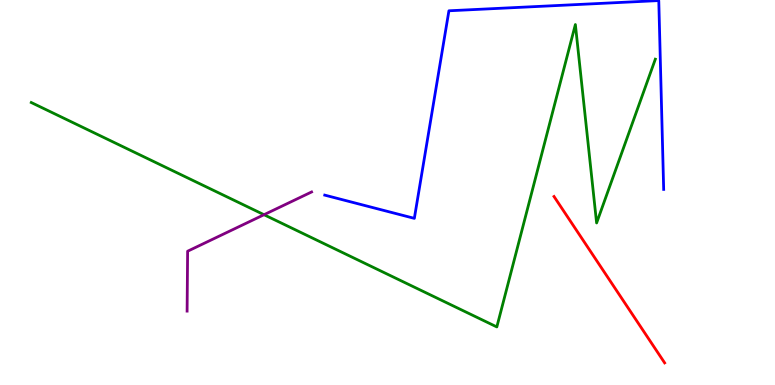[{'lines': ['blue', 'red'], 'intersections': []}, {'lines': ['green', 'red'], 'intersections': []}, {'lines': ['purple', 'red'], 'intersections': []}, {'lines': ['blue', 'green'], 'intersections': []}, {'lines': ['blue', 'purple'], 'intersections': []}, {'lines': ['green', 'purple'], 'intersections': [{'x': 3.41, 'y': 4.42}]}]